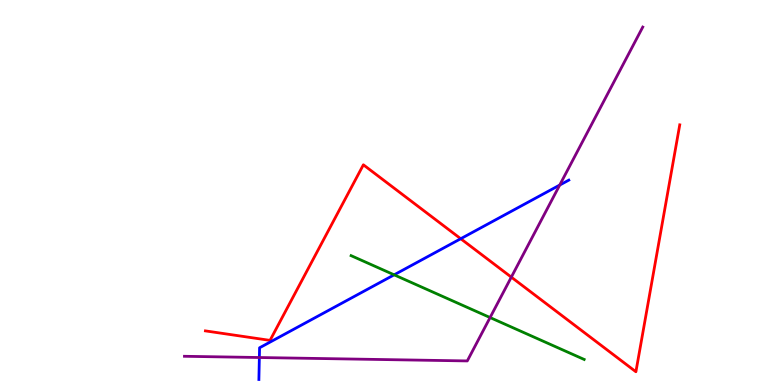[{'lines': ['blue', 'red'], 'intersections': [{'x': 5.94, 'y': 3.8}]}, {'lines': ['green', 'red'], 'intersections': []}, {'lines': ['purple', 'red'], 'intersections': [{'x': 6.6, 'y': 2.8}]}, {'lines': ['blue', 'green'], 'intersections': [{'x': 5.09, 'y': 2.86}]}, {'lines': ['blue', 'purple'], 'intersections': [{'x': 3.35, 'y': 0.714}, {'x': 7.22, 'y': 5.19}]}, {'lines': ['green', 'purple'], 'intersections': [{'x': 6.32, 'y': 1.75}]}]